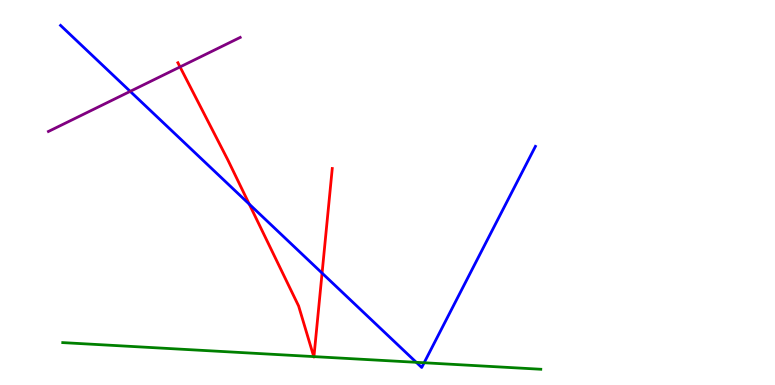[{'lines': ['blue', 'red'], 'intersections': [{'x': 3.22, 'y': 4.7}, {'x': 4.16, 'y': 2.91}]}, {'lines': ['green', 'red'], 'intersections': [{'x': 4.05, 'y': 0.738}, {'x': 4.05, 'y': 0.737}]}, {'lines': ['purple', 'red'], 'intersections': [{'x': 2.32, 'y': 8.26}]}, {'lines': ['blue', 'green'], 'intersections': [{'x': 5.37, 'y': 0.589}, {'x': 5.47, 'y': 0.578}]}, {'lines': ['blue', 'purple'], 'intersections': [{'x': 1.68, 'y': 7.63}]}, {'lines': ['green', 'purple'], 'intersections': []}]